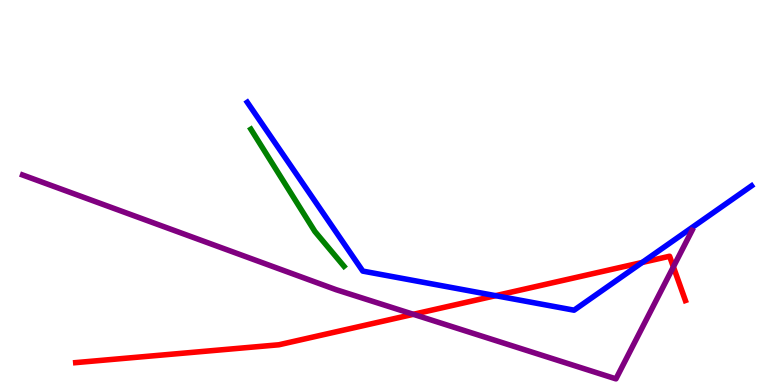[{'lines': ['blue', 'red'], 'intersections': [{'x': 6.39, 'y': 2.32}, {'x': 8.29, 'y': 3.18}]}, {'lines': ['green', 'red'], 'intersections': []}, {'lines': ['purple', 'red'], 'intersections': [{'x': 5.33, 'y': 1.84}, {'x': 8.69, 'y': 3.07}]}, {'lines': ['blue', 'green'], 'intersections': []}, {'lines': ['blue', 'purple'], 'intersections': []}, {'lines': ['green', 'purple'], 'intersections': []}]